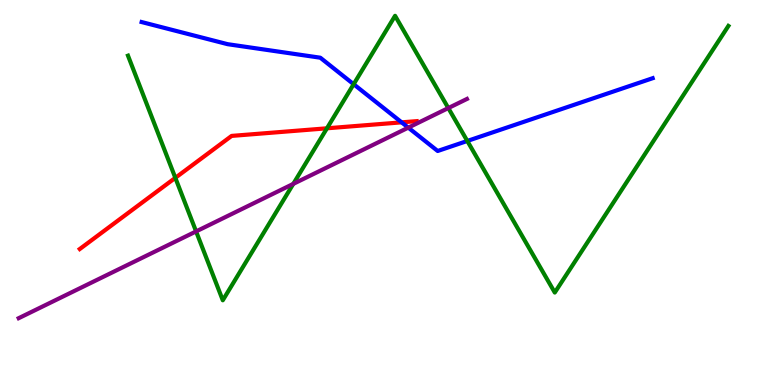[{'lines': ['blue', 'red'], 'intersections': [{'x': 5.18, 'y': 6.82}]}, {'lines': ['green', 'red'], 'intersections': [{'x': 2.26, 'y': 5.38}, {'x': 4.22, 'y': 6.67}]}, {'lines': ['purple', 'red'], 'intersections': []}, {'lines': ['blue', 'green'], 'intersections': [{'x': 4.56, 'y': 7.81}, {'x': 6.03, 'y': 6.34}]}, {'lines': ['blue', 'purple'], 'intersections': [{'x': 5.27, 'y': 6.68}]}, {'lines': ['green', 'purple'], 'intersections': [{'x': 2.53, 'y': 3.99}, {'x': 3.78, 'y': 5.22}, {'x': 5.78, 'y': 7.19}]}]